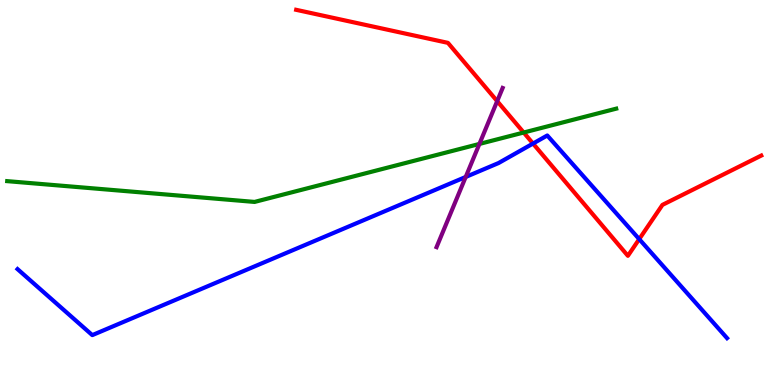[{'lines': ['blue', 'red'], 'intersections': [{'x': 6.88, 'y': 6.27}, {'x': 8.25, 'y': 3.79}]}, {'lines': ['green', 'red'], 'intersections': [{'x': 6.76, 'y': 6.56}]}, {'lines': ['purple', 'red'], 'intersections': [{'x': 6.42, 'y': 7.37}]}, {'lines': ['blue', 'green'], 'intersections': []}, {'lines': ['blue', 'purple'], 'intersections': [{'x': 6.01, 'y': 5.4}]}, {'lines': ['green', 'purple'], 'intersections': [{'x': 6.19, 'y': 6.26}]}]